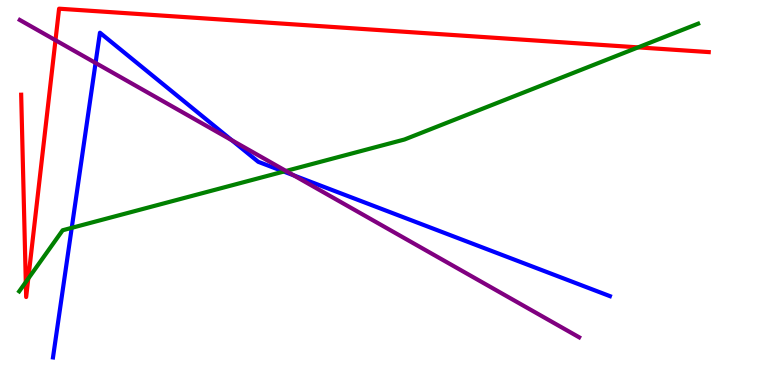[{'lines': ['blue', 'red'], 'intersections': []}, {'lines': ['green', 'red'], 'intersections': [{'x': 0.333, 'y': 2.67}, {'x': 0.365, 'y': 2.76}, {'x': 8.23, 'y': 8.77}]}, {'lines': ['purple', 'red'], 'intersections': [{'x': 0.716, 'y': 8.96}]}, {'lines': ['blue', 'green'], 'intersections': [{'x': 0.926, 'y': 4.08}, {'x': 3.66, 'y': 5.54}]}, {'lines': ['blue', 'purple'], 'intersections': [{'x': 1.23, 'y': 8.36}, {'x': 2.99, 'y': 6.36}, {'x': 3.79, 'y': 5.45}]}, {'lines': ['green', 'purple'], 'intersections': [{'x': 3.69, 'y': 5.56}]}]